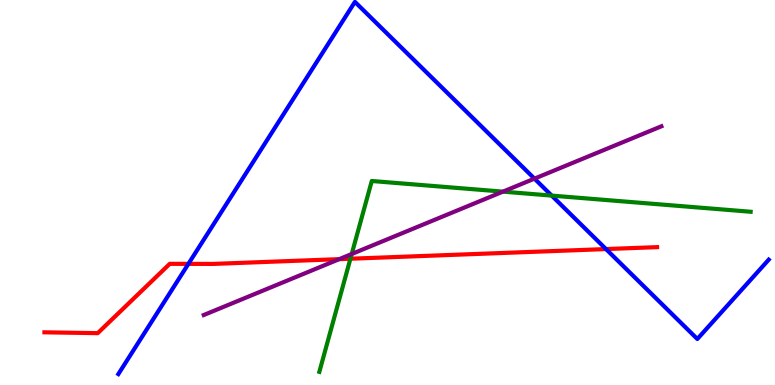[{'lines': ['blue', 'red'], 'intersections': [{'x': 2.43, 'y': 3.15}, {'x': 7.82, 'y': 3.53}]}, {'lines': ['green', 'red'], 'intersections': [{'x': 4.52, 'y': 3.28}]}, {'lines': ['purple', 'red'], 'intersections': [{'x': 4.38, 'y': 3.27}]}, {'lines': ['blue', 'green'], 'intersections': [{'x': 7.12, 'y': 4.92}]}, {'lines': ['blue', 'purple'], 'intersections': [{'x': 6.9, 'y': 5.36}]}, {'lines': ['green', 'purple'], 'intersections': [{'x': 4.54, 'y': 3.4}, {'x': 6.49, 'y': 5.02}]}]